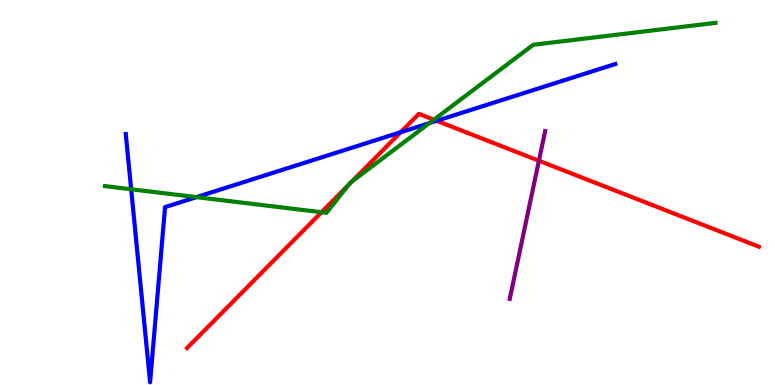[{'lines': ['blue', 'red'], 'intersections': [{'x': 5.17, 'y': 6.57}, {'x': 5.63, 'y': 6.86}]}, {'lines': ['green', 'red'], 'intersections': [{'x': 4.15, 'y': 4.49}, {'x': 4.5, 'y': 5.2}, {'x': 4.54, 'y': 5.28}, {'x': 5.6, 'y': 6.89}]}, {'lines': ['purple', 'red'], 'intersections': [{'x': 6.95, 'y': 5.83}]}, {'lines': ['blue', 'green'], 'intersections': [{'x': 1.69, 'y': 5.08}, {'x': 2.54, 'y': 4.88}, {'x': 5.54, 'y': 6.8}]}, {'lines': ['blue', 'purple'], 'intersections': []}, {'lines': ['green', 'purple'], 'intersections': []}]